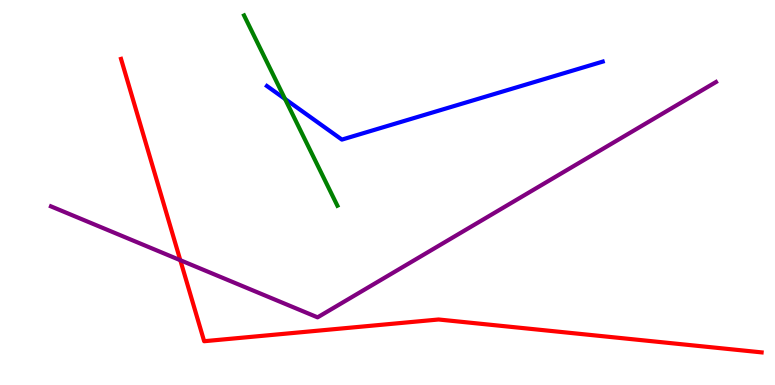[{'lines': ['blue', 'red'], 'intersections': []}, {'lines': ['green', 'red'], 'intersections': []}, {'lines': ['purple', 'red'], 'intersections': [{'x': 2.33, 'y': 3.24}]}, {'lines': ['blue', 'green'], 'intersections': [{'x': 3.68, 'y': 7.43}]}, {'lines': ['blue', 'purple'], 'intersections': []}, {'lines': ['green', 'purple'], 'intersections': []}]